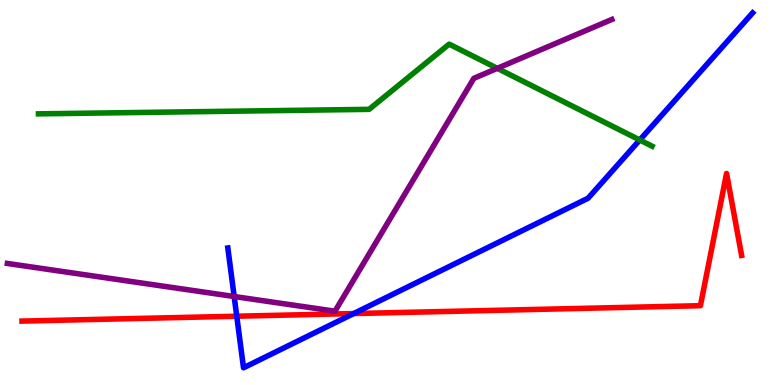[{'lines': ['blue', 'red'], 'intersections': [{'x': 3.05, 'y': 1.79}, {'x': 4.56, 'y': 1.86}]}, {'lines': ['green', 'red'], 'intersections': []}, {'lines': ['purple', 'red'], 'intersections': []}, {'lines': ['blue', 'green'], 'intersections': [{'x': 8.26, 'y': 6.36}]}, {'lines': ['blue', 'purple'], 'intersections': [{'x': 3.02, 'y': 2.3}]}, {'lines': ['green', 'purple'], 'intersections': [{'x': 6.42, 'y': 8.23}]}]